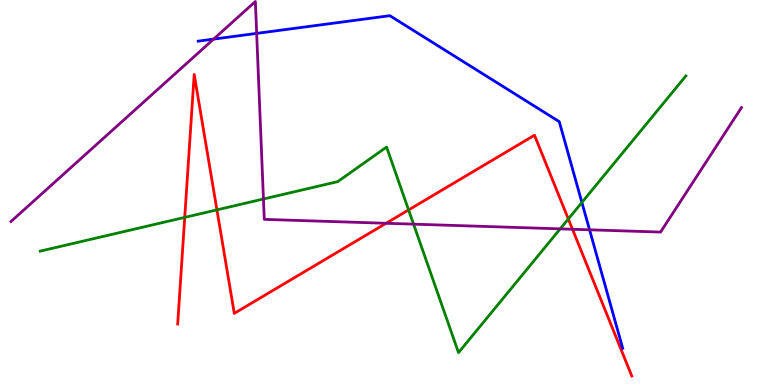[{'lines': ['blue', 'red'], 'intersections': []}, {'lines': ['green', 'red'], 'intersections': [{'x': 2.38, 'y': 4.35}, {'x': 2.8, 'y': 4.55}, {'x': 5.27, 'y': 4.55}, {'x': 7.33, 'y': 4.31}]}, {'lines': ['purple', 'red'], 'intersections': [{'x': 4.98, 'y': 4.2}, {'x': 7.39, 'y': 4.05}]}, {'lines': ['blue', 'green'], 'intersections': [{'x': 7.51, 'y': 4.74}]}, {'lines': ['blue', 'purple'], 'intersections': [{'x': 2.76, 'y': 8.98}, {'x': 3.31, 'y': 9.13}, {'x': 7.61, 'y': 4.03}]}, {'lines': ['green', 'purple'], 'intersections': [{'x': 3.4, 'y': 4.83}, {'x': 5.34, 'y': 4.18}, {'x': 7.23, 'y': 4.06}]}]